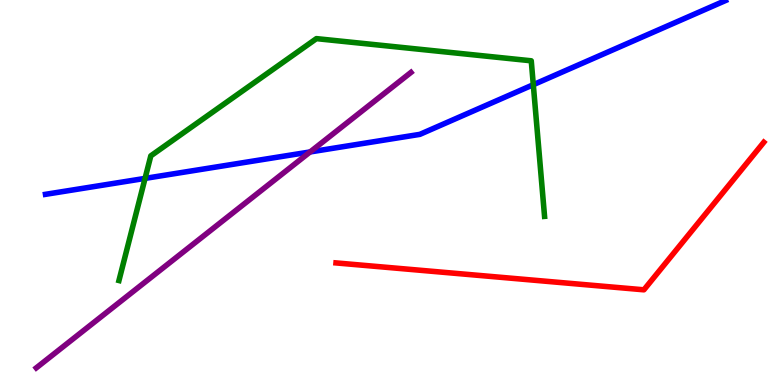[{'lines': ['blue', 'red'], 'intersections': []}, {'lines': ['green', 'red'], 'intersections': []}, {'lines': ['purple', 'red'], 'intersections': []}, {'lines': ['blue', 'green'], 'intersections': [{'x': 1.87, 'y': 5.37}, {'x': 6.88, 'y': 7.8}]}, {'lines': ['blue', 'purple'], 'intersections': [{'x': 4.0, 'y': 6.05}]}, {'lines': ['green', 'purple'], 'intersections': []}]